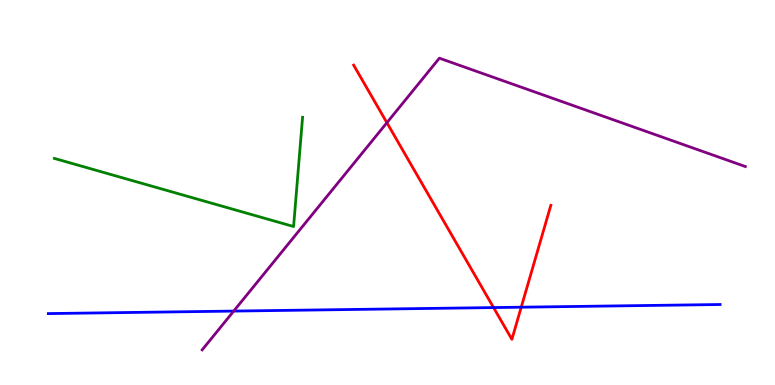[{'lines': ['blue', 'red'], 'intersections': [{'x': 6.37, 'y': 2.01}, {'x': 6.73, 'y': 2.02}]}, {'lines': ['green', 'red'], 'intersections': []}, {'lines': ['purple', 'red'], 'intersections': [{'x': 4.99, 'y': 6.81}]}, {'lines': ['blue', 'green'], 'intersections': []}, {'lines': ['blue', 'purple'], 'intersections': [{'x': 3.02, 'y': 1.92}]}, {'lines': ['green', 'purple'], 'intersections': []}]